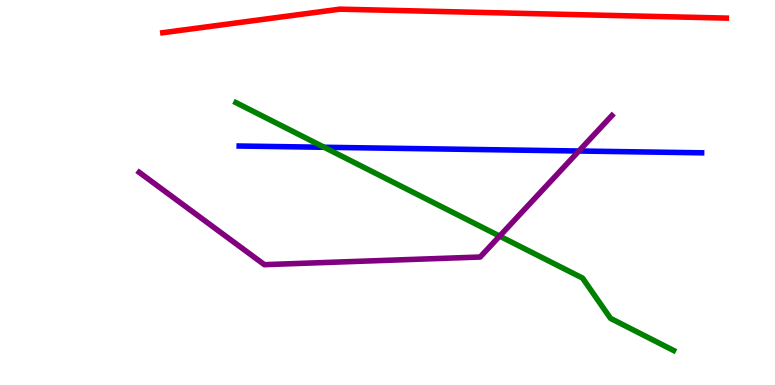[{'lines': ['blue', 'red'], 'intersections': []}, {'lines': ['green', 'red'], 'intersections': []}, {'lines': ['purple', 'red'], 'intersections': []}, {'lines': ['blue', 'green'], 'intersections': [{'x': 4.18, 'y': 6.17}]}, {'lines': ['blue', 'purple'], 'intersections': [{'x': 7.47, 'y': 6.08}]}, {'lines': ['green', 'purple'], 'intersections': [{'x': 6.45, 'y': 3.87}]}]